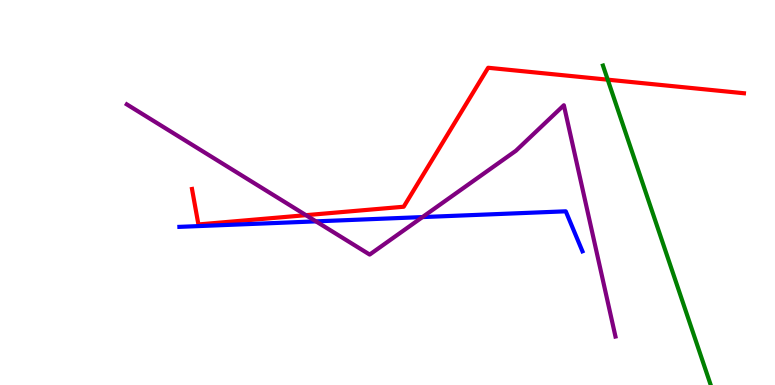[{'lines': ['blue', 'red'], 'intersections': []}, {'lines': ['green', 'red'], 'intersections': [{'x': 7.84, 'y': 7.93}]}, {'lines': ['purple', 'red'], 'intersections': [{'x': 3.95, 'y': 4.41}]}, {'lines': ['blue', 'green'], 'intersections': []}, {'lines': ['blue', 'purple'], 'intersections': [{'x': 4.08, 'y': 4.25}, {'x': 5.45, 'y': 4.36}]}, {'lines': ['green', 'purple'], 'intersections': []}]